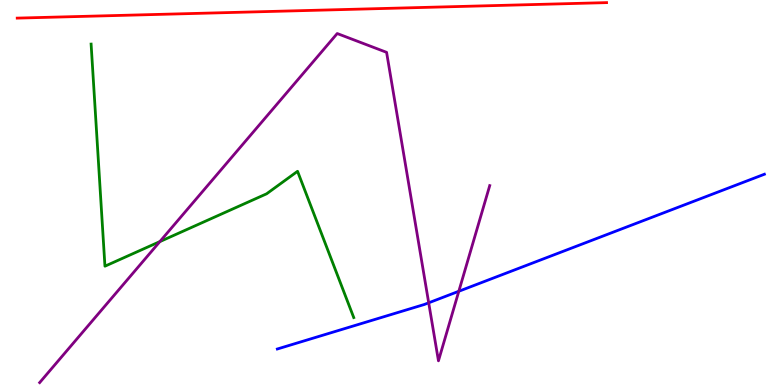[{'lines': ['blue', 'red'], 'intersections': []}, {'lines': ['green', 'red'], 'intersections': []}, {'lines': ['purple', 'red'], 'intersections': []}, {'lines': ['blue', 'green'], 'intersections': []}, {'lines': ['blue', 'purple'], 'intersections': [{'x': 5.53, 'y': 2.13}, {'x': 5.92, 'y': 2.43}]}, {'lines': ['green', 'purple'], 'intersections': [{'x': 2.06, 'y': 3.72}]}]